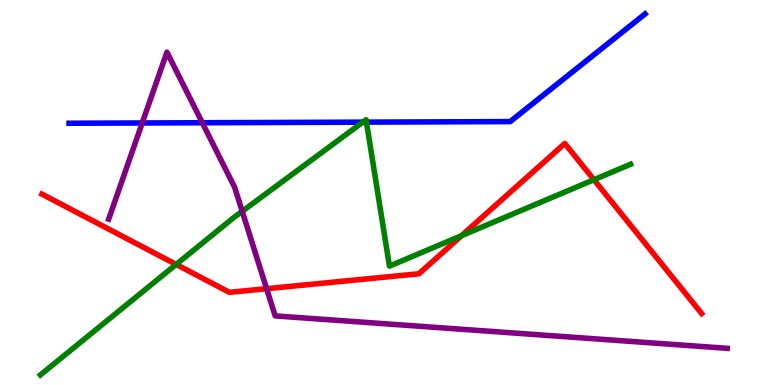[{'lines': ['blue', 'red'], 'intersections': []}, {'lines': ['green', 'red'], 'intersections': [{'x': 2.27, 'y': 3.13}, {'x': 5.96, 'y': 3.88}, {'x': 7.66, 'y': 5.33}]}, {'lines': ['purple', 'red'], 'intersections': [{'x': 3.44, 'y': 2.5}]}, {'lines': ['blue', 'green'], 'intersections': [{'x': 4.68, 'y': 6.83}, {'x': 4.73, 'y': 6.83}]}, {'lines': ['blue', 'purple'], 'intersections': [{'x': 1.84, 'y': 6.81}, {'x': 2.61, 'y': 6.81}]}, {'lines': ['green', 'purple'], 'intersections': [{'x': 3.13, 'y': 4.51}]}]